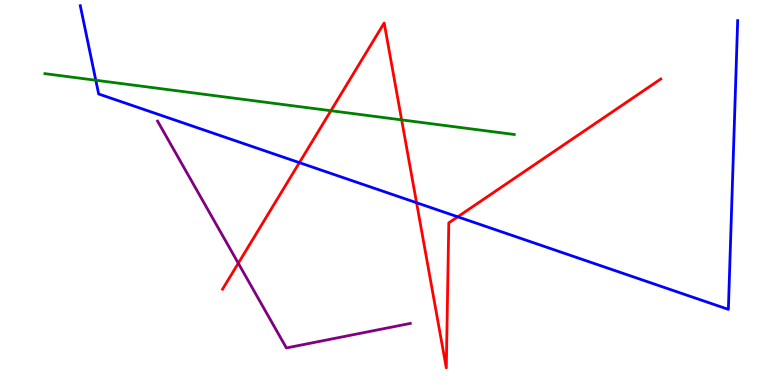[{'lines': ['blue', 'red'], 'intersections': [{'x': 3.86, 'y': 5.78}, {'x': 5.37, 'y': 4.73}, {'x': 5.91, 'y': 4.37}]}, {'lines': ['green', 'red'], 'intersections': [{'x': 4.27, 'y': 7.12}, {'x': 5.18, 'y': 6.89}]}, {'lines': ['purple', 'red'], 'intersections': [{'x': 3.07, 'y': 3.16}]}, {'lines': ['blue', 'green'], 'intersections': [{'x': 1.24, 'y': 7.92}]}, {'lines': ['blue', 'purple'], 'intersections': []}, {'lines': ['green', 'purple'], 'intersections': []}]